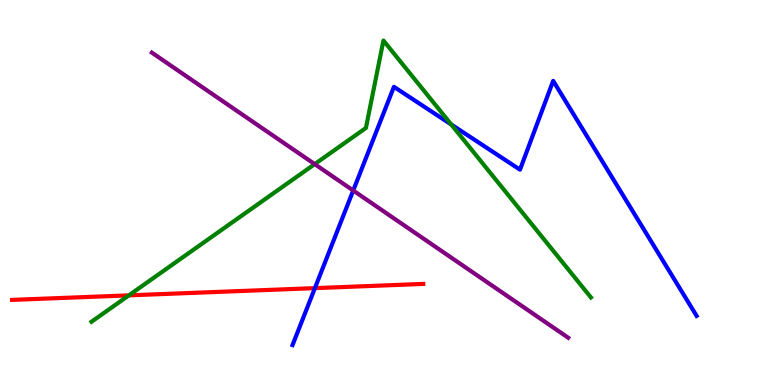[{'lines': ['blue', 'red'], 'intersections': [{'x': 4.06, 'y': 2.52}]}, {'lines': ['green', 'red'], 'intersections': [{'x': 1.66, 'y': 2.33}]}, {'lines': ['purple', 'red'], 'intersections': []}, {'lines': ['blue', 'green'], 'intersections': [{'x': 5.82, 'y': 6.77}]}, {'lines': ['blue', 'purple'], 'intersections': [{'x': 4.56, 'y': 5.05}]}, {'lines': ['green', 'purple'], 'intersections': [{'x': 4.06, 'y': 5.74}]}]